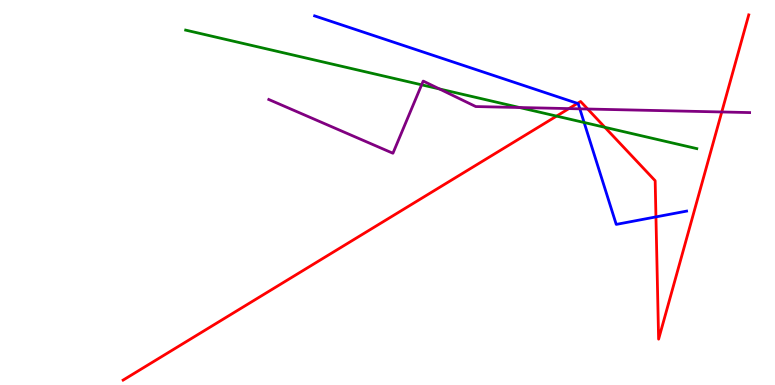[{'lines': ['blue', 'red'], 'intersections': [{'x': 7.45, 'y': 7.32}, {'x': 8.46, 'y': 4.37}]}, {'lines': ['green', 'red'], 'intersections': [{'x': 7.18, 'y': 6.98}, {'x': 7.8, 'y': 6.69}]}, {'lines': ['purple', 'red'], 'intersections': [{'x': 7.34, 'y': 7.18}, {'x': 7.58, 'y': 7.17}, {'x': 9.31, 'y': 7.09}]}, {'lines': ['blue', 'green'], 'intersections': [{'x': 7.54, 'y': 6.82}]}, {'lines': ['blue', 'purple'], 'intersections': [{'x': 7.48, 'y': 7.17}]}, {'lines': ['green', 'purple'], 'intersections': [{'x': 5.44, 'y': 7.8}, {'x': 5.67, 'y': 7.69}, {'x': 6.7, 'y': 7.21}]}]